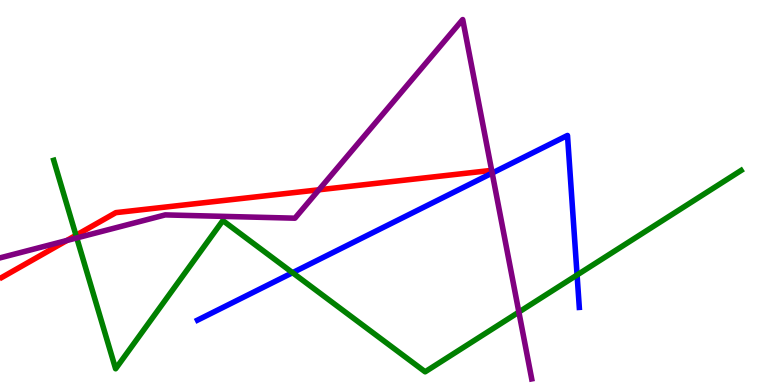[{'lines': ['blue', 'red'], 'intersections': []}, {'lines': ['green', 'red'], 'intersections': [{'x': 0.98, 'y': 3.89}]}, {'lines': ['purple', 'red'], 'intersections': [{'x': 0.863, 'y': 3.75}, {'x': 4.11, 'y': 5.07}]}, {'lines': ['blue', 'green'], 'intersections': [{'x': 3.77, 'y': 2.92}, {'x': 7.45, 'y': 2.86}]}, {'lines': ['blue', 'purple'], 'intersections': [{'x': 6.35, 'y': 5.51}]}, {'lines': ['green', 'purple'], 'intersections': [{'x': 0.99, 'y': 3.82}, {'x': 6.7, 'y': 1.89}]}]